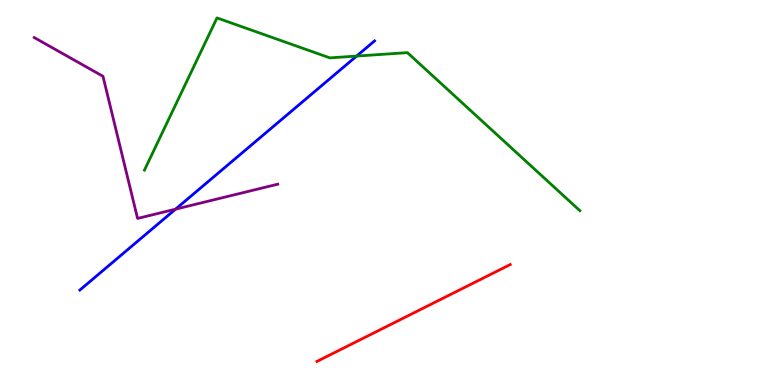[{'lines': ['blue', 'red'], 'intersections': []}, {'lines': ['green', 'red'], 'intersections': []}, {'lines': ['purple', 'red'], 'intersections': []}, {'lines': ['blue', 'green'], 'intersections': [{'x': 4.6, 'y': 8.54}]}, {'lines': ['blue', 'purple'], 'intersections': [{'x': 2.27, 'y': 4.57}]}, {'lines': ['green', 'purple'], 'intersections': []}]